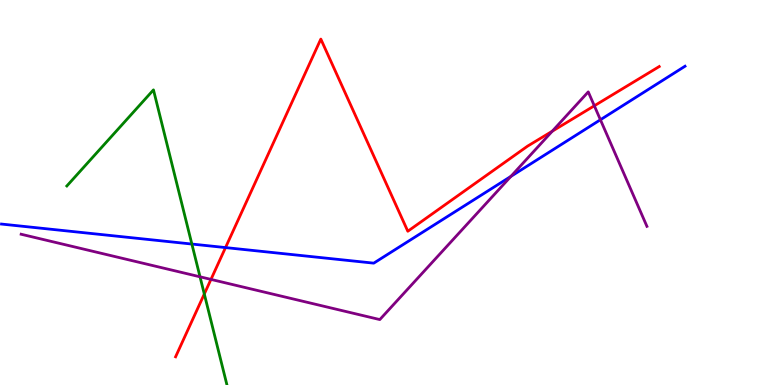[{'lines': ['blue', 'red'], 'intersections': [{'x': 2.91, 'y': 3.57}]}, {'lines': ['green', 'red'], 'intersections': [{'x': 2.64, 'y': 2.36}]}, {'lines': ['purple', 'red'], 'intersections': [{'x': 2.72, 'y': 2.74}, {'x': 7.13, 'y': 6.59}, {'x': 7.67, 'y': 7.25}]}, {'lines': ['blue', 'green'], 'intersections': [{'x': 2.48, 'y': 3.66}]}, {'lines': ['blue', 'purple'], 'intersections': [{'x': 6.59, 'y': 5.42}, {'x': 7.75, 'y': 6.89}]}, {'lines': ['green', 'purple'], 'intersections': [{'x': 2.58, 'y': 2.81}]}]